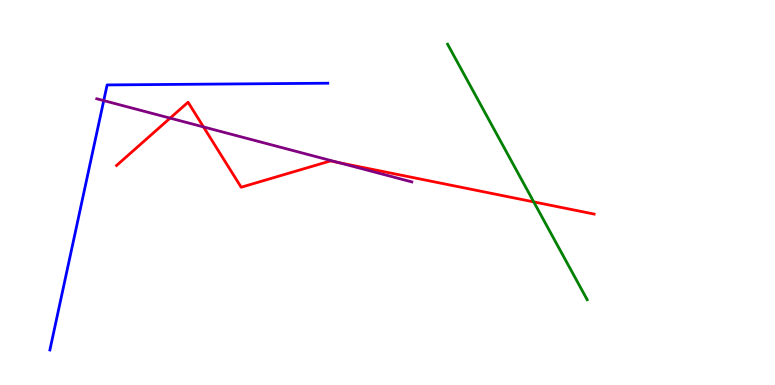[{'lines': ['blue', 'red'], 'intersections': []}, {'lines': ['green', 'red'], 'intersections': [{'x': 6.89, 'y': 4.76}]}, {'lines': ['purple', 'red'], 'intersections': [{'x': 2.2, 'y': 6.93}, {'x': 2.63, 'y': 6.7}, {'x': 4.37, 'y': 5.78}]}, {'lines': ['blue', 'green'], 'intersections': []}, {'lines': ['blue', 'purple'], 'intersections': [{'x': 1.34, 'y': 7.39}]}, {'lines': ['green', 'purple'], 'intersections': []}]